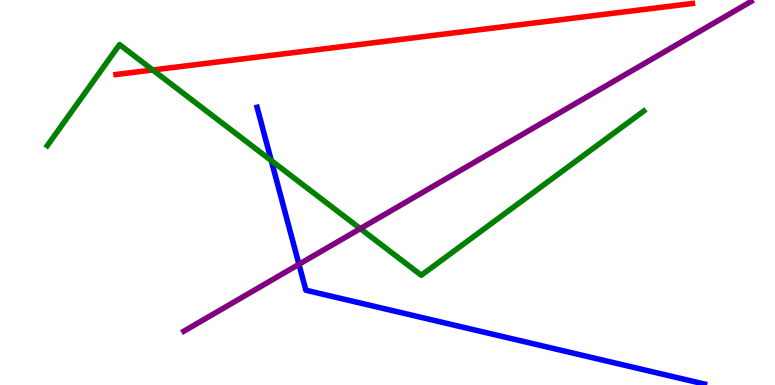[{'lines': ['blue', 'red'], 'intersections': []}, {'lines': ['green', 'red'], 'intersections': [{'x': 1.97, 'y': 8.18}]}, {'lines': ['purple', 'red'], 'intersections': []}, {'lines': ['blue', 'green'], 'intersections': [{'x': 3.5, 'y': 5.83}]}, {'lines': ['blue', 'purple'], 'intersections': [{'x': 3.86, 'y': 3.14}]}, {'lines': ['green', 'purple'], 'intersections': [{'x': 4.65, 'y': 4.06}]}]